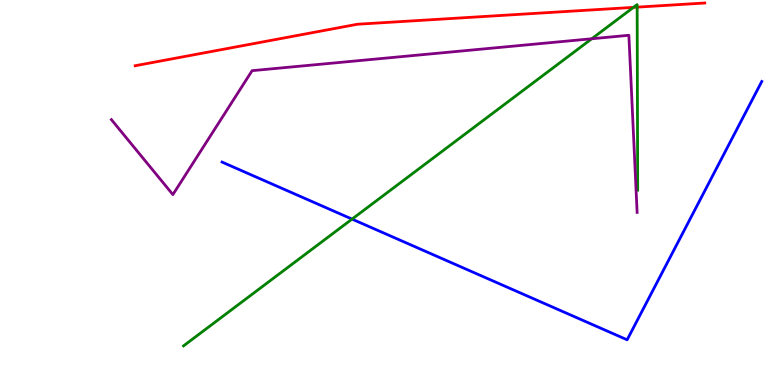[{'lines': ['blue', 'red'], 'intersections': []}, {'lines': ['green', 'red'], 'intersections': [{'x': 8.17, 'y': 9.81}, {'x': 8.22, 'y': 9.81}]}, {'lines': ['purple', 'red'], 'intersections': []}, {'lines': ['blue', 'green'], 'intersections': [{'x': 4.54, 'y': 4.31}]}, {'lines': ['blue', 'purple'], 'intersections': []}, {'lines': ['green', 'purple'], 'intersections': [{'x': 7.64, 'y': 8.99}]}]